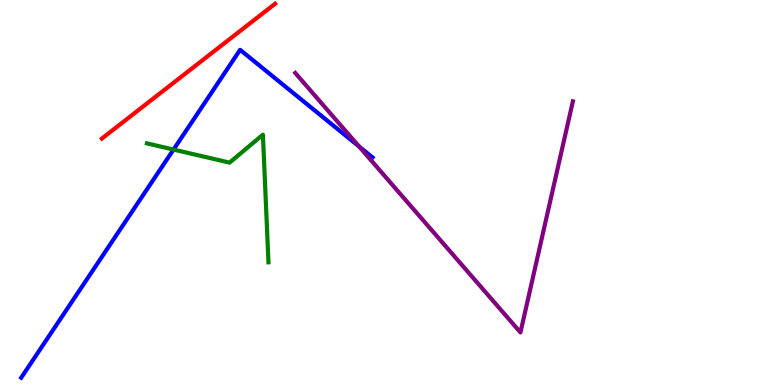[{'lines': ['blue', 'red'], 'intersections': []}, {'lines': ['green', 'red'], 'intersections': []}, {'lines': ['purple', 'red'], 'intersections': []}, {'lines': ['blue', 'green'], 'intersections': [{'x': 2.24, 'y': 6.12}]}, {'lines': ['blue', 'purple'], 'intersections': [{'x': 4.63, 'y': 6.19}]}, {'lines': ['green', 'purple'], 'intersections': []}]